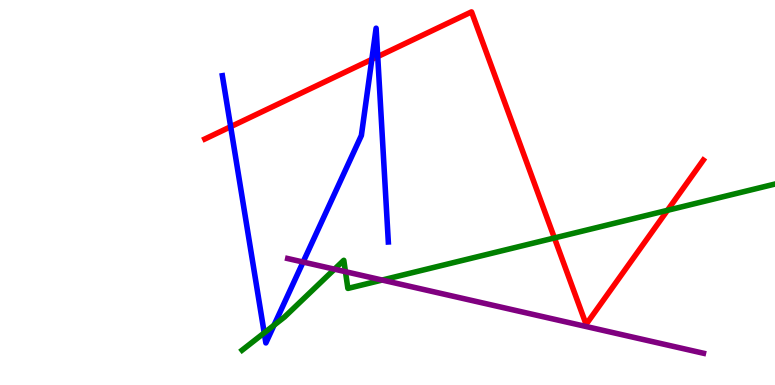[{'lines': ['blue', 'red'], 'intersections': [{'x': 2.98, 'y': 6.71}, {'x': 4.8, 'y': 8.46}, {'x': 4.87, 'y': 8.53}]}, {'lines': ['green', 'red'], 'intersections': [{'x': 7.15, 'y': 3.82}, {'x': 8.61, 'y': 4.54}]}, {'lines': ['purple', 'red'], 'intersections': []}, {'lines': ['blue', 'green'], 'intersections': [{'x': 3.41, 'y': 1.35}, {'x': 3.54, 'y': 1.55}]}, {'lines': ['blue', 'purple'], 'intersections': [{'x': 3.91, 'y': 3.19}]}, {'lines': ['green', 'purple'], 'intersections': [{'x': 4.32, 'y': 3.01}, {'x': 4.46, 'y': 2.94}, {'x': 4.93, 'y': 2.73}]}]